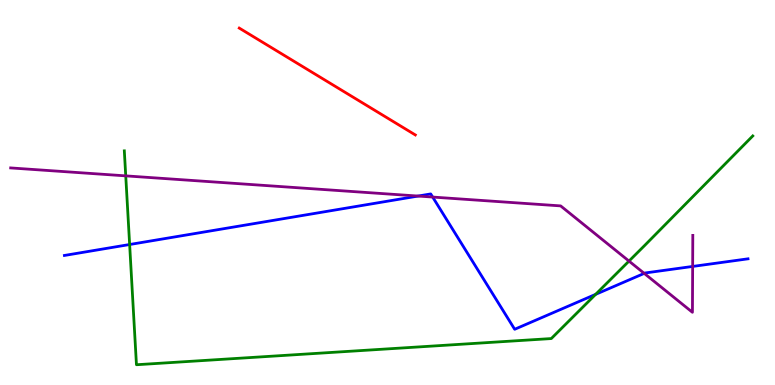[{'lines': ['blue', 'red'], 'intersections': []}, {'lines': ['green', 'red'], 'intersections': []}, {'lines': ['purple', 'red'], 'intersections': []}, {'lines': ['blue', 'green'], 'intersections': [{'x': 1.67, 'y': 3.65}, {'x': 7.69, 'y': 2.35}]}, {'lines': ['blue', 'purple'], 'intersections': [{'x': 5.39, 'y': 4.91}, {'x': 5.58, 'y': 4.88}, {'x': 8.31, 'y': 2.9}, {'x': 8.94, 'y': 3.08}]}, {'lines': ['green', 'purple'], 'intersections': [{'x': 1.62, 'y': 5.43}, {'x': 8.12, 'y': 3.22}]}]